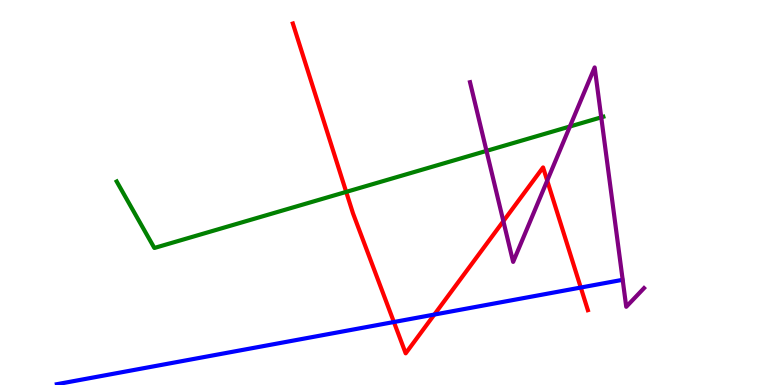[{'lines': ['blue', 'red'], 'intersections': [{'x': 5.08, 'y': 1.64}, {'x': 5.6, 'y': 1.83}, {'x': 7.49, 'y': 2.53}]}, {'lines': ['green', 'red'], 'intersections': [{'x': 4.47, 'y': 5.02}]}, {'lines': ['purple', 'red'], 'intersections': [{'x': 6.5, 'y': 4.26}, {'x': 7.06, 'y': 5.31}]}, {'lines': ['blue', 'green'], 'intersections': []}, {'lines': ['blue', 'purple'], 'intersections': []}, {'lines': ['green', 'purple'], 'intersections': [{'x': 6.28, 'y': 6.08}, {'x': 7.35, 'y': 6.71}, {'x': 7.76, 'y': 6.95}]}]